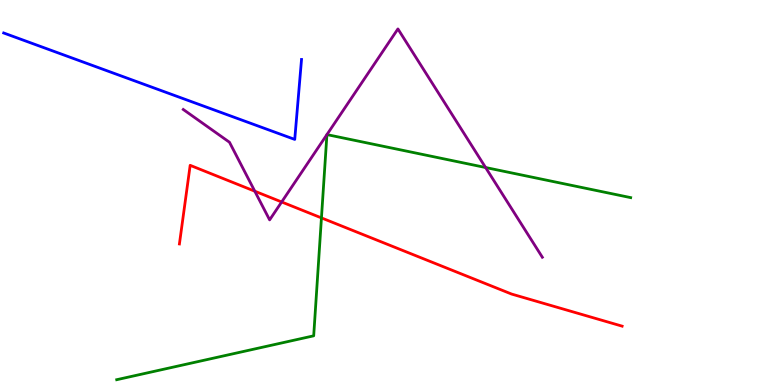[{'lines': ['blue', 'red'], 'intersections': []}, {'lines': ['green', 'red'], 'intersections': [{'x': 4.15, 'y': 4.34}]}, {'lines': ['purple', 'red'], 'intersections': [{'x': 3.29, 'y': 5.03}, {'x': 3.63, 'y': 4.75}]}, {'lines': ['blue', 'green'], 'intersections': []}, {'lines': ['blue', 'purple'], 'intersections': []}, {'lines': ['green', 'purple'], 'intersections': [{'x': 4.22, 'y': 6.5}, {'x': 4.22, 'y': 6.5}, {'x': 6.27, 'y': 5.65}]}]